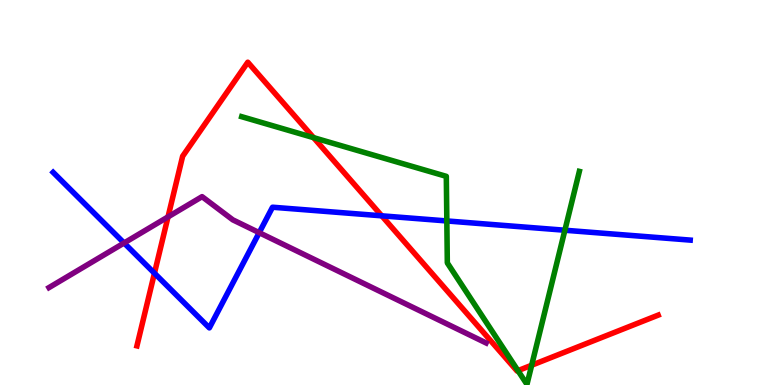[{'lines': ['blue', 'red'], 'intersections': [{'x': 1.99, 'y': 2.9}, {'x': 4.93, 'y': 4.39}]}, {'lines': ['green', 'red'], 'intersections': [{'x': 4.05, 'y': 6.42}, {'x': 6.68, 'y': 0.373}, {'x': 6.86, 'y': 0.514}]}, {'lines': ['purple', 'red'], 'intersections': [{'x': 2.17, 'y': 4.37}]}, {'lines': ['blue', 'green'], 'intersections': [{'x': 5.77, 'y': 4.26}, {'x': 7.29, 'y': 4.02}]}, {'lines': ['blue', 'purple'], 'intersections': [{'x': 1.6, 'y': 3.69}, {'x': 3.34, 'y': 3.96}]}, {'lines': ['green', 'purple'], 'intersections': []}]